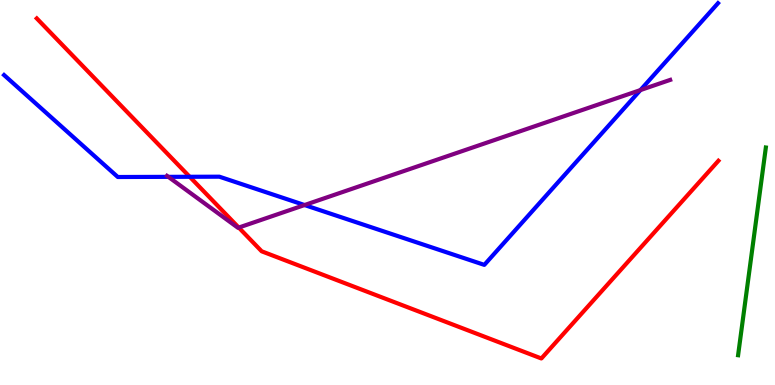[{'lines': ['blue', 'red'], 'intersections': [{'x': 2.45, 'y': 5.41}]}, {'lines': ['green', 'red'], 'intersections': []}, {'lines': ['purple', 'red'], 'intersections': [{'x': 3.08, 'y': 4.09}]}, {'lines': ['blue', 'green'], 'intersections': []}, {'lines': ['blue', 'purple'], 'intersections': [{'x': 2.17, 'y': 5.41}, {'x': 3.93, 'y': 4.67}, {'x': 8.26, 'y': 7.66}]}, {'lines': ['green', 'purple'], 'intersections': []}]